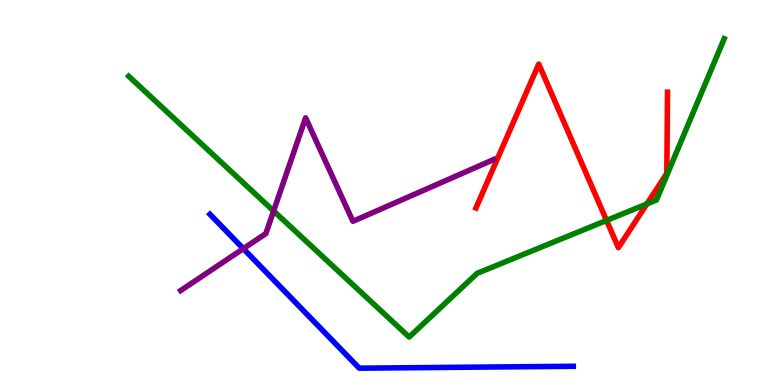[{'lines': ['blue', 'red'], 'intersections': []}, {'lines': ['green', 'red'], 'intersections': [{'x': 7.83, 'y': 4.27}, {'x': 8.35, 'y': 4.7}]}, {'lines': ['purple', 'red'], 'intersections': []}, {'lines': ['blue', 'green'], 'intersections': []}, {'lines': ['blue', 'purple'], 'intersections': [{'x': 3.14, 'y': 3.54}]}, {'lines': ['green', 'purple'], 'intersections': [{'x': 3.53, 'y': 4.52}]}]